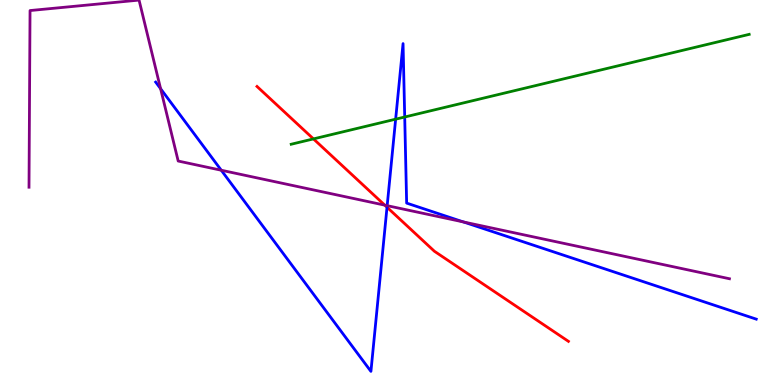[{'lines': ['blue', 'red'], 'intersections': [{'x': 4.99, 'y': 4.62}]}, {'lines': ['green', 'red'], 'intersections': [{'x': 4.04, 'y': 6.39}]}, {'lines': ['purple', 'red'], 'intersections': [{'x': 4.96, 'y': 4.67}]}, {'lines': ['blue', 'green'], 'intersections': [{'x': 5.11, 'y': 6.9}, {'x': 5.22, 'y': 6.96}]}, {'lines': ['blue', 'purple'], 'intersections': [{'x': 2.07, 'y': 7.7}, {'x': 2.85, 'y': 5.58}, {'x': 5.0, 'y': 4.66}, {'x': 5.98, 'y': 4.24}]}, {'lines': ['green', 'purple'], 'intersections': []}]